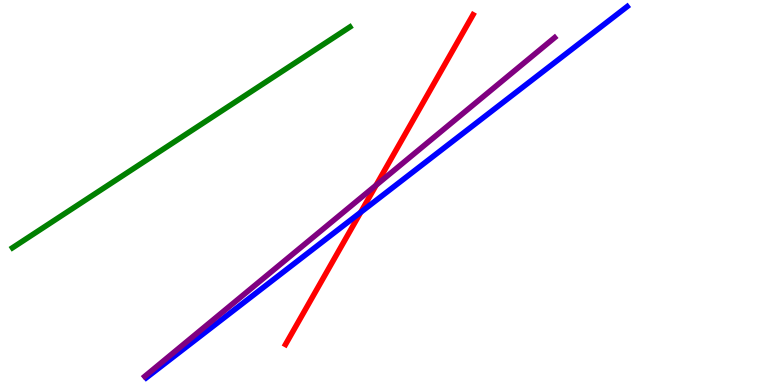[{'lines': ['blue', 'red'], 'intersections': [{'x': 4.65, 'y': 4.49}]}, {'lines': ['green', 'red'], 'intersections': []}, {'lines': ['purple', 'red'], 'intersections': [{'x': 4.85, 'y': 5.19}]}, {'lines': ['blue', 'green'], 'intersections': []}, {'lines': ['blue', 'purple'], 'intersections': []}, {'lines': ['green', 'purple'], 'intersections': []}]